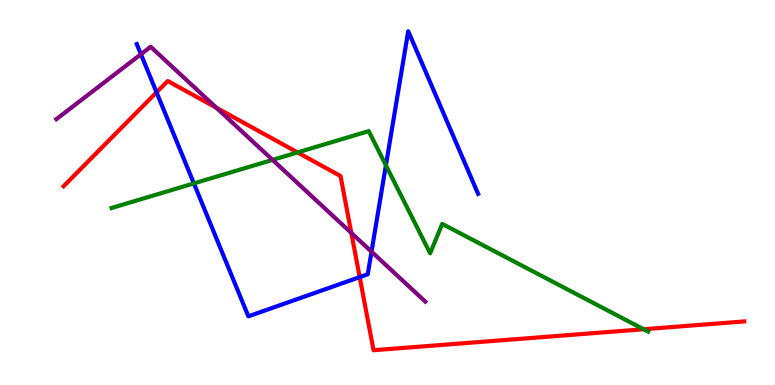[{'lines': ['blue', 'red'], 'intersections': [{'x': 2.02, 'y': 7.6}, {'x': 4.64, 'y': 2.8}]}, {'lines': ['green', 'red'], 'intersections': [{'x': 3.84, 'y': 6.04}, {'x': 8.3, 'y': 1.45}]}, {'lines': ['purple', 'red'], 'intersections': [{'x': 2.79, 'y': 7.2}, {'x': 4.53, 'y': 3.95}]}, {'lines': ['blue', 'green'], 'intersections': [{'x': 2.5, 'y': 5.24}, {'x': 4.98, 'y': 5.71}]}, {'lines': ['blue', 'purple'], 'intersections': [{'x': 1.82, 'y': 8.59}, {'x': 4.79, 'y': 3.46}]}, {'lines': ['green', 'purple'], 'intersections': [{'x': 3.52, 'y': 5.85}]}]